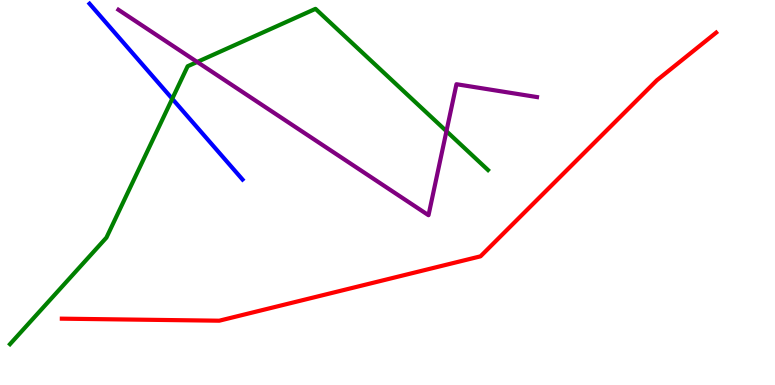[{'lines': ['blue', 'red'], 'intersections': []}, {'lines': ['green', 'red'], 'intersections': []}, {'lines': ['purple', 'red'], 'intersections': []}, {'lines': ['blue', 'green'], 'intersections': [{'x': 2.22, 'y': 7.43}]}, {'lines': ['blue', 'purple'], 'intersections': []}, {'lines': ['green', 'purple'], 'intersections': [{'x': 2.54, 'y': 8.39}, {'x': 5.76, 'y': 6.59}]}]